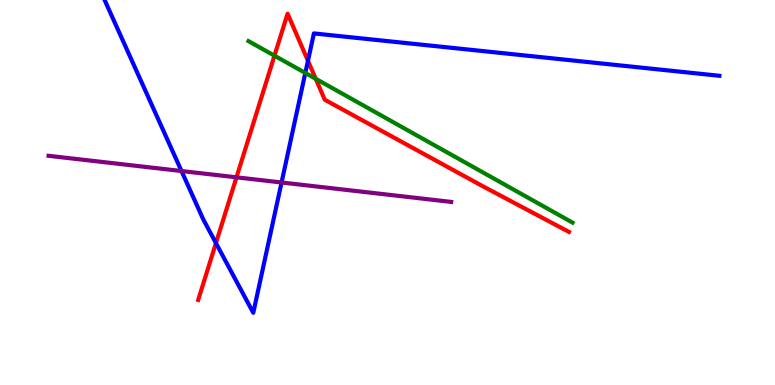[{'lines': ['blue', 'red'], 'intersections': [{'x': 2.79, 'y': 3.69}, {'x': 3.97, 'y': 8.42}]}, {'lines': ['green', 'red'], 'intersections': [{'x': 3.54, 'y': 8.55}, {'x': 4.07, 'y': 7.95}]}, {'lines': ['purple', 'red'], 'intersections': [{'x': 3.05, 'y': 5.39}]}, {'lines': ['blue', 'green'], 'intersections': [{'x': 3.94, 'y': 8.1}]}, {'lines': ['blue', 'purple'], 'intersections': [{'x': 2.34, 'y': 5.56}, {'x': 3.63, 'y': 5.26}]}, {'lines': ['green', 'purple'], 'intersections': []}]